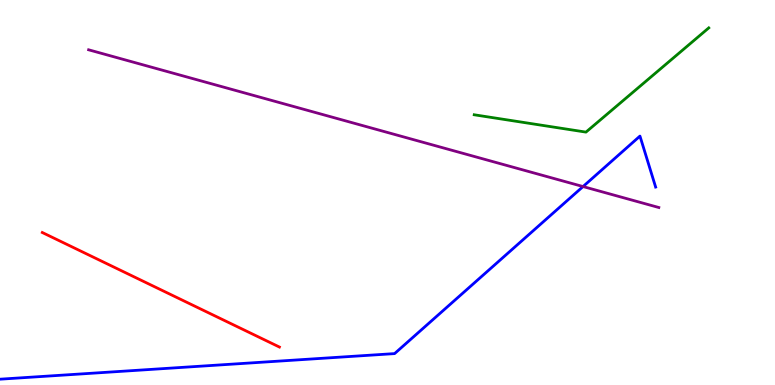[{'lines': ['blue', 'red'], 'intersections': []}, {'lines': ['green', 'red'], 'intersections': []}, {'lines': ['purple', 'red'], 'intersections': []}, {'lines': ['blue', 'green'], 'intersections': []}, {'lines': ['blue', 'purple'], 'intersections': [{'x': 7.52, 'y': 5.15}]}, {'lines': ['green', 'purple'], 'intersections': []}]